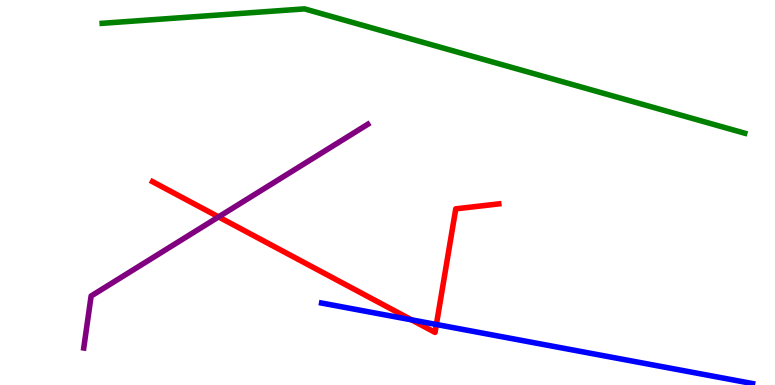[{'lines': ['blue', 'red'], 'intersections': [{'x': 5.31, 'y': 1.69}, {'x': 5.63, 'y': 1.57}]}, {'lines': ['green', 'red'], 'intersections': []}, {'lines': ['purple', 'red'], 'intersections': [{'x': 2.82, 'y': 4.37}]}, {'lines': ['blue', 'green'], 'intersections': []}, {'lines': ['blue', 'purple'], 'intersections': []}, {'lines': ['green', 'purple'], 'intersections': []}]